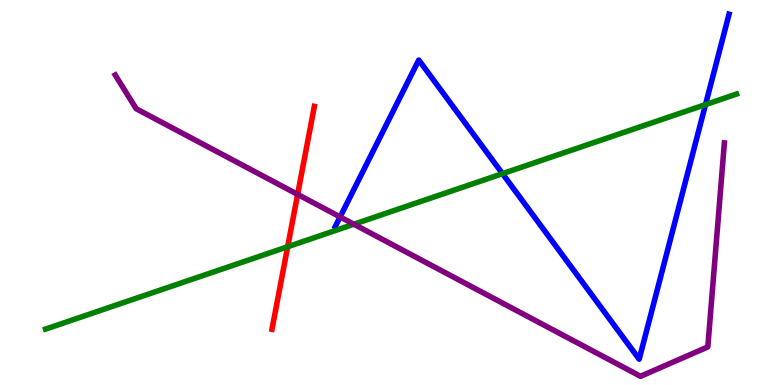[{'lines': ['blue', 'red'], 'intersections': []}, {'lines': ['green', 'red'], 'intersections': [{'x': 3.71, 'y': 3.59}]}, {'lines': ['purple', 'red'], 'intersections': [{'x': 3.84, 'y': 4.95}]}, {'lines': ['blue', 'green'], 'intersections': [{'x': 6.48, 'y': 5.49}, {'x': 9.1, 'y': 7.28}]}, {'lines': ['blue', 'purple'], 'intersections': [{'x': 4.39, 'y': 4.37}]}, {'lines': ['green', 'purple'], 'intersections': [{'x': 4.57, 'y': 4.18}]}]